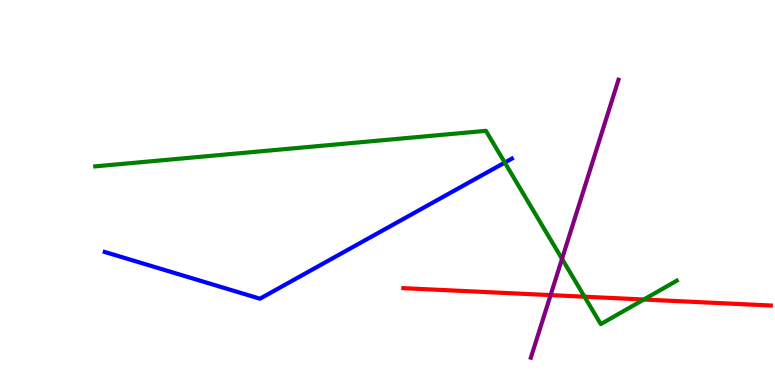[{'lines': ['blue', 'red'], 'intersections': []}, {'lines': ['green', 'red'], 'intersections': [{'x': 7.54, 'y': 2.29}, {'x': 8.31, 'y': 2.22}]}, {'lines': ['purple', 'red'], 'intersections': [{'x': 7.1, 'y': 2.33}]}, {'lines': ['blue', 'green'], 'intersections': [{'x': 6.51, 'y': 5.78}]}, {'lines': ['blue', 'purple'], 'intersections': []}, {'lines': ['green', 'purple'], 'intersections': [{'x': 7.25, 'y': 3.28}]}]